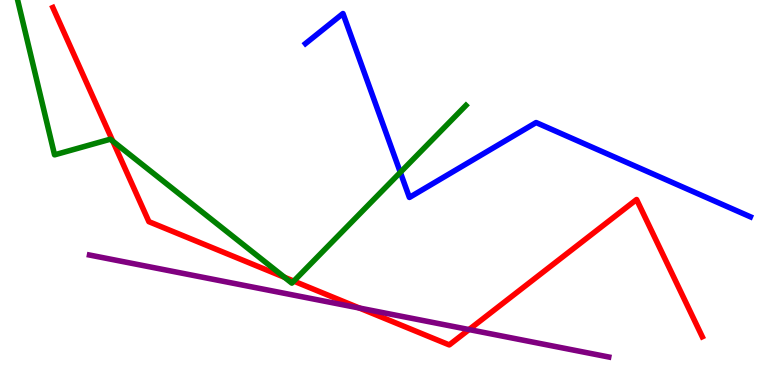[{'lines': ['blue', 'red'], 'intersections': []}, {'lines': ['green', 'red'], 'intersections': [{'x': 1.46, 'y': 6.33}, {'x': 3.67, 'y': 2.8}, {'x': 3.79, 'y': 2.7}]}, {'lines': ['purple', 'red'], 'intersections': [{'x': 4.64, 'y': 2.0}, {'x': 6.05, 'y': 1.44}]}, {'lines': ['blue', 'green'], 'intersections': [{'x': 5.17, 'y': 5.52}]}, {'lines': ['blue', 'purple'], 'intersections': []}, {'lines': ['green', 'purple'], 'intersections': []}]